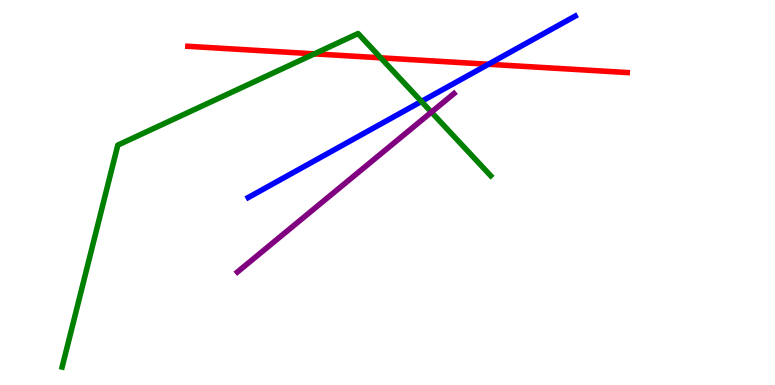[{'lines': ['blue', 'red'], 'intersections': [{'x': 6.3, 'y': 8.33}]}, {'lines': ['green', 'red'], 'intersections': [{'x': 4.06, 'y': 8.6}, {'x': 4.91, 'y': 8.5}]}, {'lines': ['purple', 'red'], 'intersections': []}, {'lines': ['blue', 'green'], 'intersections': [{'x': 5.44, 'y': 7.36}]}, {'lines': ['blue', 'purple'], 'intersections': []}, {'lines': ['green', 'purple'], 'intersections': [{'x': 5.57, 'y': 7.09}]}]